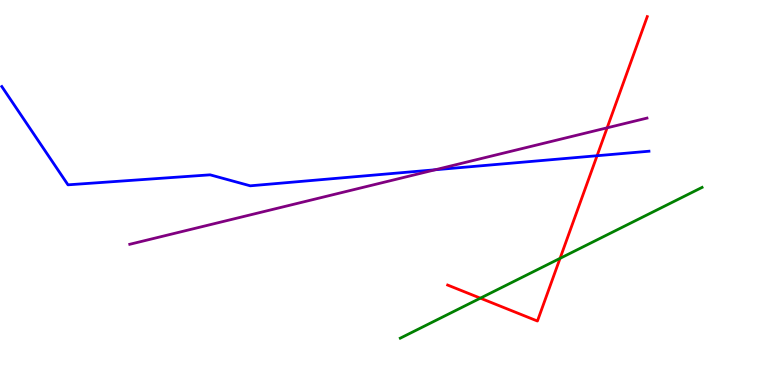[{'lines': ['blue', 'red'], 'intersections': [{'x': 7.7, 'y': 5.96}]}, {'lines': ['green', 'red'], 'intersections': [{'x': 6.2, 'y': 2.26}, {'x': 7.23, 'y': 3.29}]}, {'lines': ['purple', 'red'], 'intersections': [{'x': 7.83, 'y': 6.68}]}, {'lines': ['blue', 'green'], 'intersections': []}, {'lines': ['blue', 'purple'], 'intersections': [{'x': 5.62, 'y': 5.59}]}, {'lines': ['green', 'purple'], 'intersections': []}]